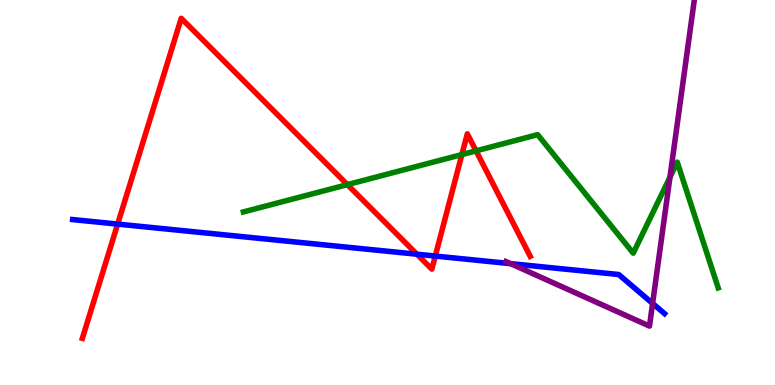[{'lines': ['blue', 'red'], 'intersections': [{'x': 1.52, 'y': 4.18}, {'x': 5.38, 'y': 3.4}, {'x': 5.62, 'y': 3.35}]}, {'lines': ['green', 'red'], 'intersections': [{'x': 4.48, 'y': 5.2}, {'x': 5.96, 'y': 5.99}, {'x': 6.14, 'y': 6.08}]}, {'lines': ['purple', 'red'], 'intersections': []}, {'lines': ['blue', 'green'], 'intersections': []}, {'lines': ['blue', 'purple'], 'intersections': [{'x': 6.59, 'y': 3.15}, {'x': 8.42, 'y': 2.12}]}, {'lines': ['green', 'purple'], 'intersections': [{'x': 8.64, 'y': 5.4}]}]